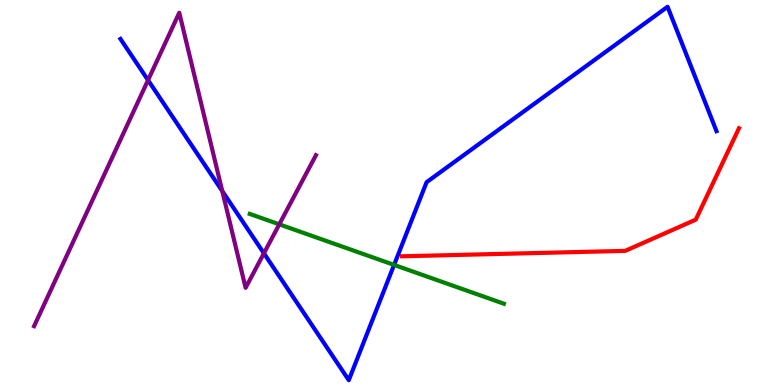[{'lines': ['blue', 'red'], 'intersections': []}, {'lines': ['green', 'red'], 'intersections': []}, {'lines': ['purple', 'red'], 'intersections': []}, {'lines': ['blue', 'green'], 'intersections': [{'x': 5.08, 'y': 3.12}]}, {'lines': ['blue', 'purple'], 'intersections': [{'x': 1.91, 'y': 7.92}, {'x': 2.87, 'y': 5.04}, {'x': 3.41, 'y': 3.42}]}, {'lines': ['green', 'purple'], 'intersections': [{'x': 3.6, 'y': 4.17}]}]